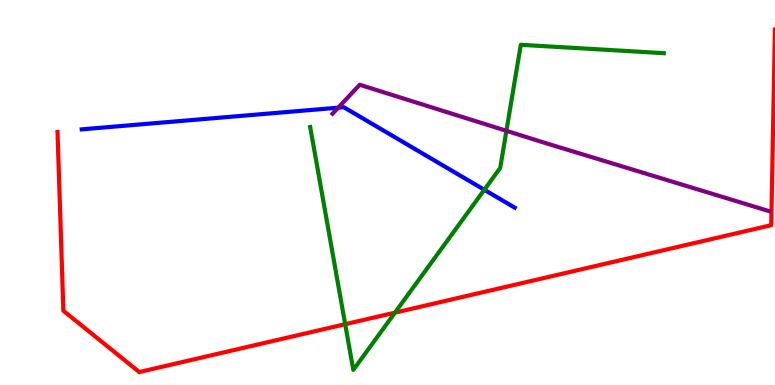[{'lines': ['blue', 'red'], 'intersections': []}, {'lines': ['green', 'red'], 'intersections': [{'x': 4.45, 'y': 1.58}, {'x': 5.1, 'y': 1.88}]}, {'lines': ['purple', 'red'], 'intersections': []}, {'lines': ['blue', 'green'], 'intersections': [{'x': 6.25, 'y': 5.07}]}, {'lines': ['blue', 'purple'], 'intersections': [{'x': 4.36, 'y': 7.2}]}, {'lines': ['green', 'purple'], 'intersections': [{'x': 6.53, 'y': 6.6}]}]